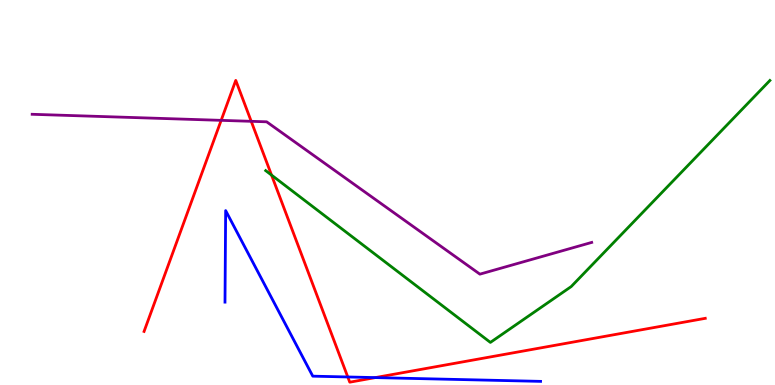[{'lines': ['blue', 'red'], 'intersections': [{'x': 4.49, 'y': 0.209}, {'x': 4.84, 'y': 0.192}]}, {'lines': ['green', 'red'], 'intersections': [{'x': 3.5, 'y': 5.45}]}, {'lines': ['purple', 'red'], 'intersections': [{'x': 2.85, 'y': 6.87}, {'x': 3.24, 'y': 6.85}]}, {'lines': ['blue', 'green'], 'intersections': []}, {'lines': ['blue', 'purple'], 'intersections': []}, {'lines': ['green', 'purple'], 'intersections': []}]